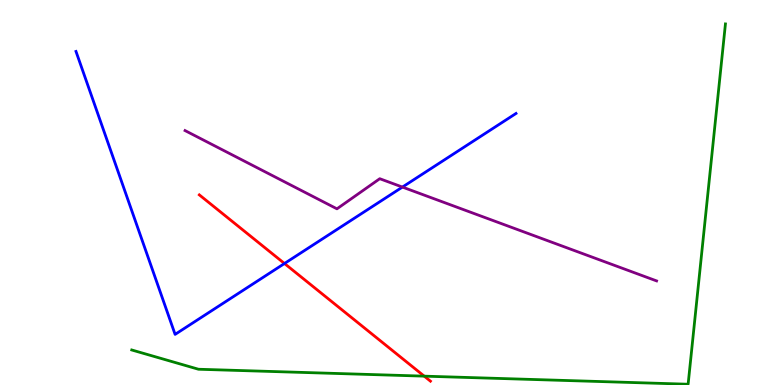[{'lines': ['blue', 'red'], 'intersections': [{'x': 3.67, 'y': 3.16}]}, {'lines': ['green', 'red'], 'intersections': [{'x': 5.47, 'y': 0.23}]}, {'lines': ['purple', 'red'], 'intersections': []}, {'lines': ['blue', 'green'], 'intersections': []}, {'lines': ['blue', 'purple'], 'intersections': [{'x': 5.19, 'y': 5.14}]}, {'lines': ['green', 'purple'], 'intersections': []}]